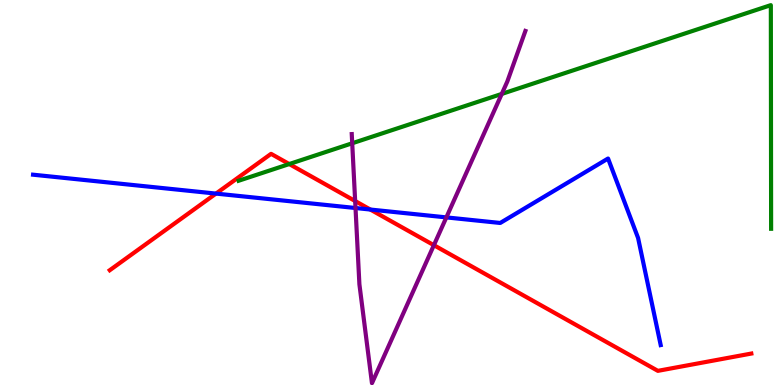[{'lines': ['blue', 'red'], 'intersections': [{'x': 2.79, 'y': 4.97}, {'x': 4.78, 'y': 4.56}]}, {'lines': ['green', 'red'], 'intersections': [{'x': 3.73, 'y': 5.74}]}, {'lines': ['purple', 'red'], 'intersections': [{'x': 4.58, 'y': 4.78}, {'x': 5.6, 'y': 3.63}]}, {'lines': ['blue', 'green'], 'intersections': []}, {'lines': ['blue', 'purple'], 'intersections': [{'x': 4.59, 'y': 4.6}, {'x': 5.76, 'y': 4.35}]}, {'lines': ['green', 'purple'], 'intersections': [{'x': 4.54, 'y': 6.28}, {'x': 6.47, 'y': 7.56}]}]